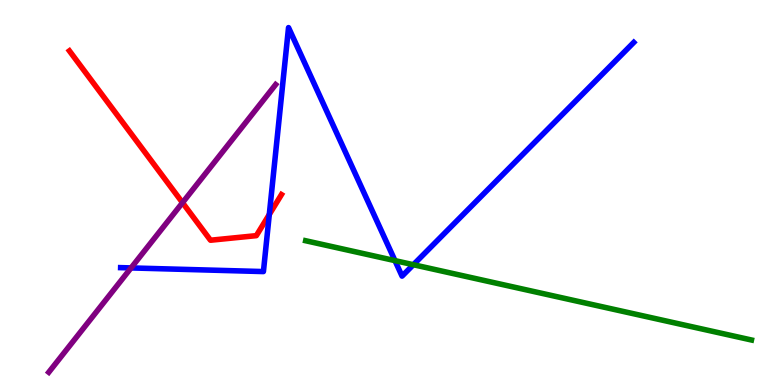[{'lines': ['blue', 'red'], 'intersections': [{'x': 3.47, 'y': 4.43}]}, {'lines': ['green', 'red'], 'intersections': []}, {'lines': ['purple', 'red'], 'intersections': [{'x': 2.36, 'y': 4.74}]}, {'lines': ['blue', 'green'], 'intersections': [{'x': 5.1, 'y': 3.23}, {'x': 5.33, 'y': 3.12}]}, {'lines': ['blue', 'purple'], 'intersections': [{'x': 1.69, 'y': 3.04}]}, {'lines': ['green', 'purple'], 'intersections': []}]